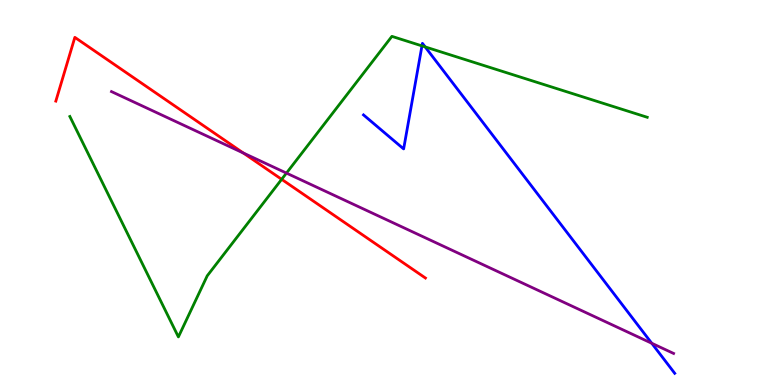[{'lines': ['blue', 'red'], 'intersections': []}, {'lines': ['green', 'red'], 'intersections': [{'x': 3.63, 'y': 5.34}]}, {'lines': ['purple', 'red'], 'intersections': [{'x': 3.14, 'y': 6.03}]}, {'lines': ['blue', 'green'], 'intersections': [{'x': 5.44, 'y': 8.81}, {'x': 5.49, 'y': 8.78}]}, {'lines': ['blue', 'purple'], 'intersections': [{'x': 8.41, 'y': 1.08}]}, {'lines': ['green', 'purple'], 'intersections': [{'x': 3.7, 'y': 5.5}]}]